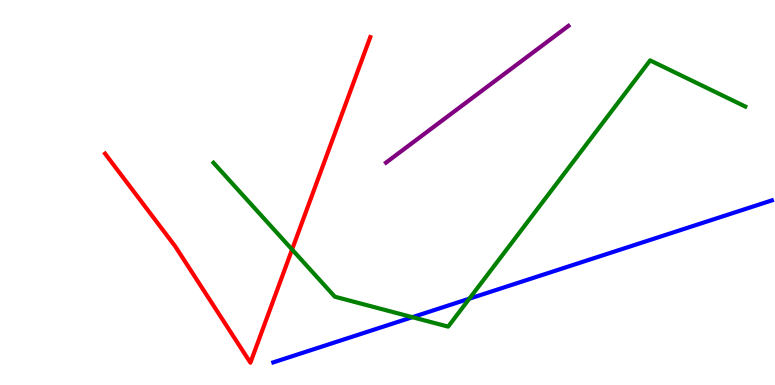[{'lines': ['blue', 'red'], 'intersections': []}, {'lines': ['green', 'red'], 'intersections': [{'x': 3.77, 'y': 3.52}]}, {'lines': ['purple', 'red'], 'intersections': []}, {'lines': ['blue', 'green'], 'intersections': [{'x': 5.32, 'y': 1.76}, {'x': 6.06, 'y': 2.24}]}, {'lines': ['blue', 'purple'], 'intersections': []}, {'lines': ['green', 'purple'], 'intersections': []}]